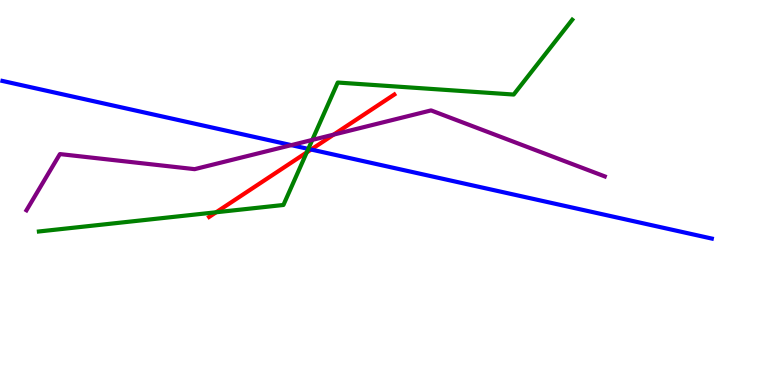[{'lines': ['blue', 'red'], 'intersections': [{'x': 4.01, 'y': 6.12}]}, {'lines': ['green', 'red'], 'intersections': [{'x': 2.79, 'y': 4.49}, {'x': 3.96, 'y': 6.04}]}, {'lines': ['purple', 'red'], 'intersections': [{'x': 4.31, 'y': 6.5}]}, {'lines': ['blue', 'green'], 'intersections': [{'x': 3.98, 'y': 6.13}]}, {'lines': ['blue', 'purple'], 'intersections': [{'x': 3.76, 'y': 6.23}]}, {'lines': ['green', 'purple'], 'intersections': [{'x': 4.03, 'y': 6.37}]}]